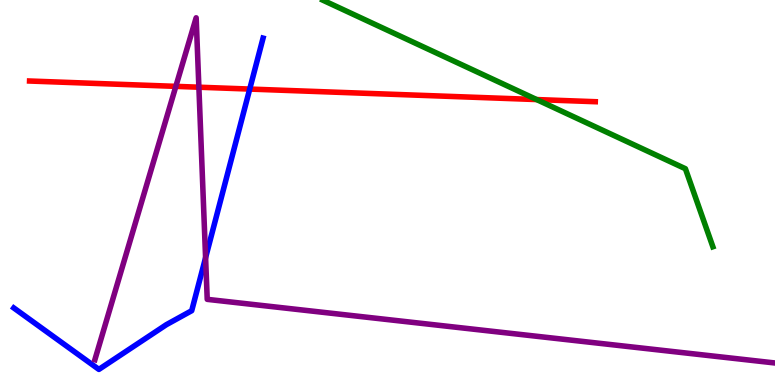[{'lines': ['blue', 'red'], 'intersections': [{'x': 3.22, 'y': 7.69}]}, {'lines': ['green', 'red'], 'intersections': [{'x': 6.92, 'y': 7.41}]}, {'lines': ['purple', 'red'], 'intersections': [{'x': 2.27, 'y': 7.76}, {'x': 2.57, 'y': 7.73}]}, {'lines': ['blue', 'green'], 'intersections': []}, {'lines': ['blue', 'purple'], 'intersections': [{'x': 2.65, 'y': 3.31}]}, {'lines': ['green', 'purple'], 'intersections': []}]